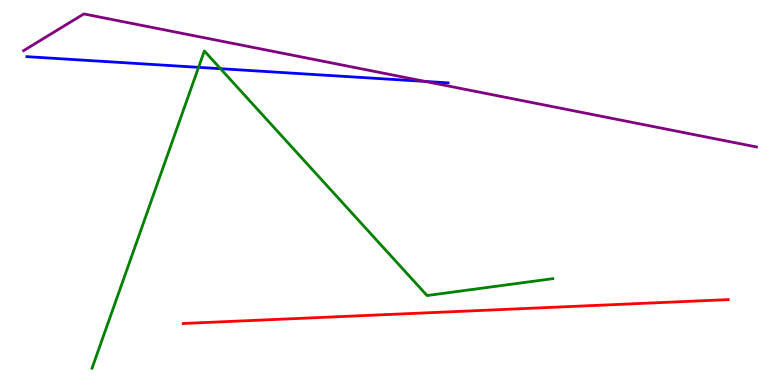[{'lines': ['blue', 'red'], 'intersections': []}, {'lines': ['green', 'red'], 'intersections': []}, {'lines': ['purple', 'red'], 'intersections': []}, {'lines': ['blue', 'green'], 'intersections': [{'x': 2.56, 'y': 8.25}, {'x': 2.84, 'y': 8.22}]}, {'lines': ['blue', 'purple'], 'intersections': [{'x': 5.49, 'y': 7.88}]}, {'lines': ['green', 'purple'], 'intersections': []}]